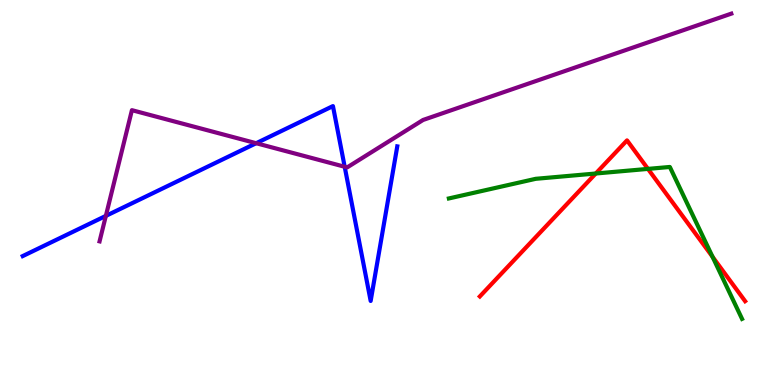[{'lines': ['blue', 'red'], 'intersections': []}, {'lines': ['green', 'red'], 'intersections': [{'x': 7.69, 'y': 5.49}, {'x': 8.36, 'y': 5.61}, {'x': 9.19, 'y': 3.33}]}, {'lines': ['purple', 'red'], 'intersections': []}, {'lines': ['blue', 'green'], 'intersections': []}, {'lines': ['blue', 'purple'], 'intersections': [{'x': 1.37, 'y': 4.39}, {'x': 3.31, 'y': 6.28}, {'x': 4.45, 'y': 5.67}]}, {'lines': ['green', 'purple'], 'intersections': []}]